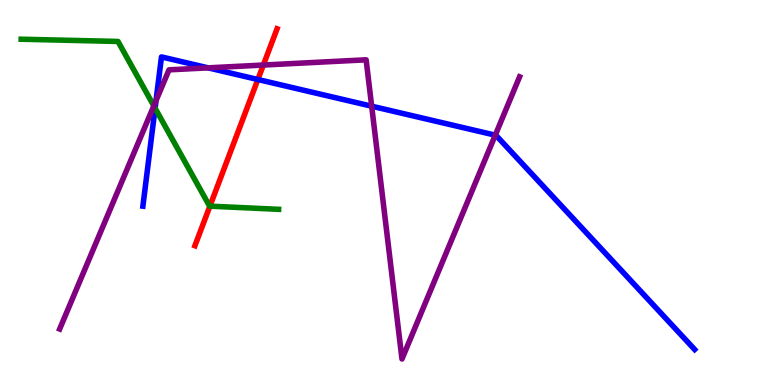[{'lines': ['blue', 'red'], 'intersections': [{'x': 3.33, 'y': 7.93}]}, {'lines': ['green', 'red'], 'intersections': [{'x': 2.71, 'y': 4.65}]}, {'lines': ['purple', 'red'], 'intersections': [{'x': 3.4, 'y': 8.31}]}, {'lines': ['blue', 'green'], 'intersections': [{'x': 2.0, 'y': 7.19}]}, {'lines': ['blue', 'purple'], 'intersections': [{'x': 2.01, 'y': 7.39}, {'x': 2.69, 'y': 8.24}, {'x': 4.8, 'y': 7.24}, {'x': 6.39, 'y': 6.49}]}, {'lines': ['green', 'purple'], 'intersections': [{'x': 1.98, 'y': 7.25}]}]